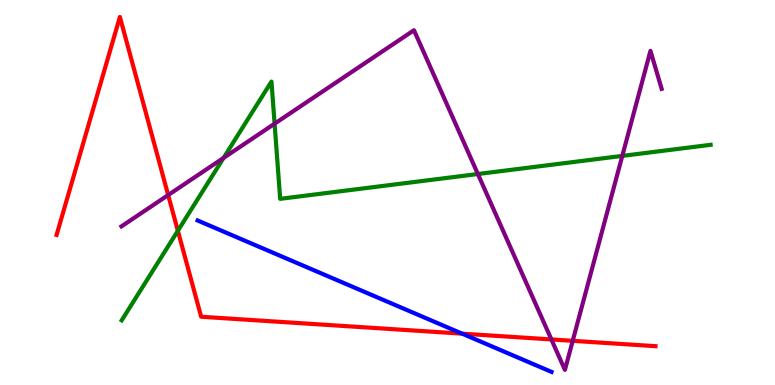[{'lines': ['blue', 'red'], 'intersections': [{'x': 5.96, 'y': 1.33}]}, {'lines': ['green', 'red'], 'intersections': [{'x': 2.29, 'y': 4.01}]}, {'lines': ['purple', 'red'], 'intersections': [{'x': 2.17, 'y': 4.93}, {'x': 7.11, 'y': 1.18}, {'x': 7.39, 'y': 1.15}]}, {'lines': ['blue', 'green'], 'intersections': []}, {'lines': ['blue', 'purple'], 'intersections': []}, {'lines': ['green', 'purple'], 'intersections': [{'x': 2.88, 'y': 5.9}, {'x': 3.54, 'y': 6.79}, {'x': 6.17, 'y': 5.48}, {'x': 8.03, 'y': 5.95}]}]